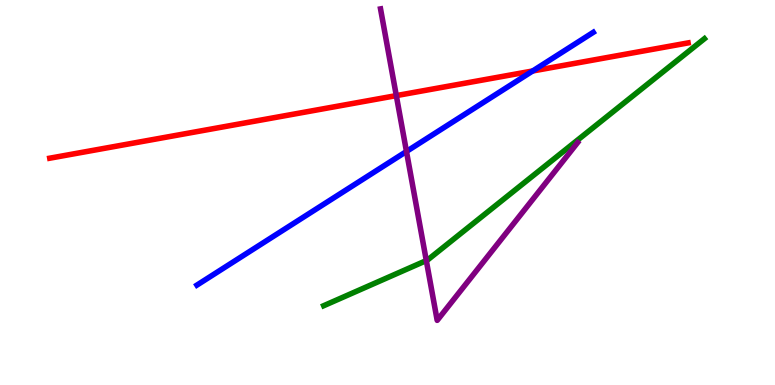[{'lines': ['blue', 'red'], 'intersections': [{'x': 6.87, 'y': 8.16}]}, {'lines': ['green', 'red'], 'intersections': []}, {'lines': ['purple', 'red'], 'intersections': [{'x': 5.11, 'y': 7.52}]}, {'lines': ['blue', 'green'], 'intersections': []}, {'lines': ['blue', 'purple'], 'intersections': [{'x': 5.24, 'y': 6.07}]}, {'lines': ['green', 'purple'], 'intersections': [{'x': 5.5, 'y': 3.23}]}]